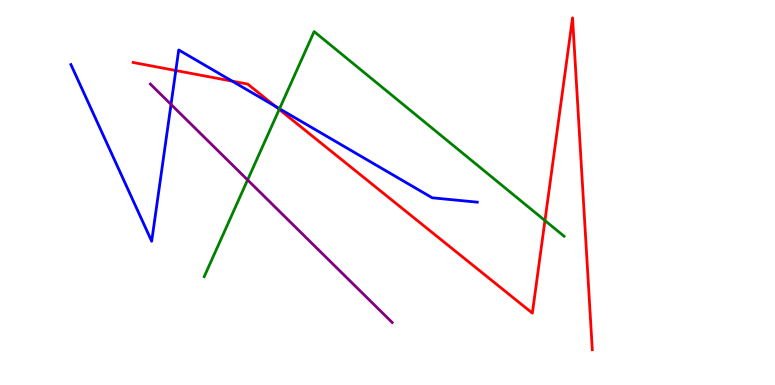[{'lines': ['blue', 'red'], 'intersections': [{'x': 2.27, 'y': 8.17}, {'x': 3.0, 'y': 7.89}, {'x': 3.55, 'y': 7.24}]}, {'lines': ['green', 'red'], 'intersections': [{'x': 3.6, 'y': 7.16}, {'x': 7.03, 'y': 4.27}]}, {'lines': ['purple', 'red'], 'intersections': []}, {'lines': ['blue', 'green'], 'intersections': [{'x': 3.61, 'y': 7.18}]}, {'lines': ['blue', 'purple'], 'intersections': [{'x': 2.21, 'y': 7.29}]}, {'lines': ['green', 'purple'], 'intersections': [{'x': 3.19, 'y': 5.33}]}]